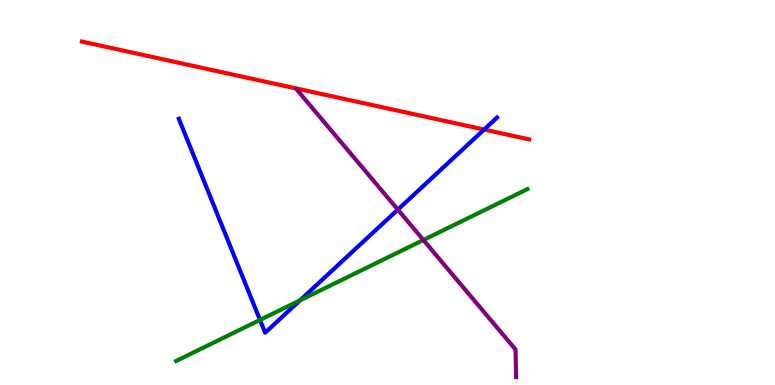[{'lines': ['blue', 'red'], 'intersections': [{'x': 6.25, 'y': 6.64}]}, {'lines': ['green', 'red'], 'intersections': []}, {'lines': ['purple', 'red'], 'intersections': []}, {'lines': ['blue', 'green'], 'intersections': [{'x': 3.35, 'y': 1.69}, {'x': 3.87, 'y': 2.2}]}, {'lines': ['blue', 'purple'], 'intersections': [{'x': 5.13, 'y': 4.56}]}, {'lines': ['green', 'purple'], 'intersections': [{'x': 5.46, 'y': 3.77}]}]